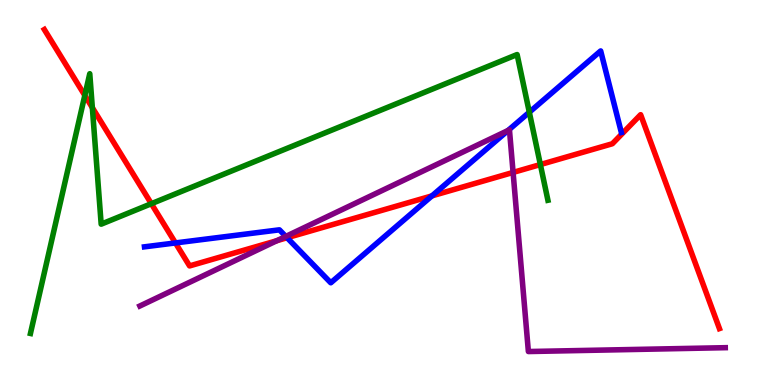[{'lines': ['blue', 'red'], 'intersections': [{'x': 2.26, 'y': 3.69}, {'x': 3.7, 'y': 3.83}, {'x': 5.57, 'y': 4.91}]}, {'lines': ['green', 'red'], 'intersections': [{'x': 1.09, 'y': 7.52}, {'x': 1.19, 'y': 7.2}, {'x': 1.95, 'y': 4.71}, {'x': 6.97, 'y': 5.73}]}, {'lines': ['purple', 'red'], 'intersections': [{'x': 3.57, 'y': 3.75}, {'x': 6.62, 'y': 5.52}]}, {'lines': ['blue', 'green'], 'intersections': [{'x': 6.83, 'y': 7.08}]}, {'lines': ['blue', 'purple'], 'intersections': [{'x': 3.69, 'y': 3.86}, {'x': 6.56, 'y': 6.61}]}, {'lines': ['green', 'purple'], 'intersections': []}]